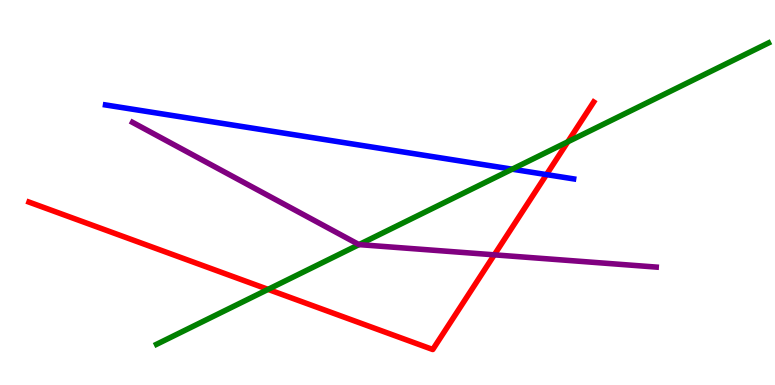[{'lines': ['blue', 'red'], 'intersections': [{'x': 7.05, 'y': 5.46}]}, {'lines': ['green', 'red'], 'intersections': [{'x': 3.46, 'y': 2.48}, {'x': 7.33, 'y': 6.32}]}, {'lines': ['purple', 'red'], 'intersections': [{'x': 6.38, 'y': 3.38}]}, {'lines': ['blue', 'green'], 'intersections': [{'x': 6.61, 'y': 5.61}]}, {'lines': ['blue', 'purple'], 'intersections': []}, {'lines': ['green', 'purple'], 'intersections': [{'x': 4.63, 'y': 3.65}]}]